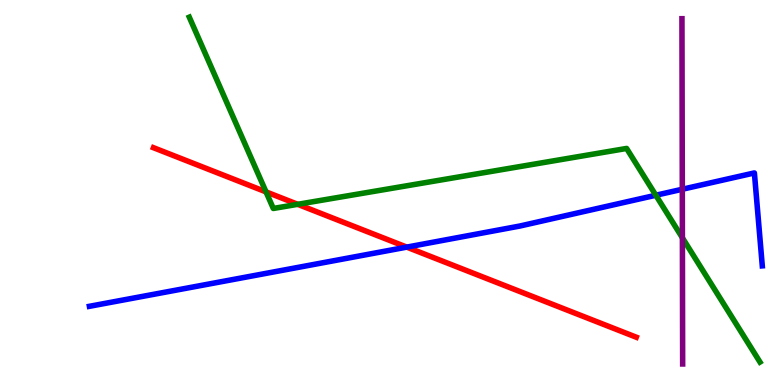[{'lines': ['blue', 'red'], 'intersections': [{'x': 5.25, 'y': 3.58}]}, {'lines': ['green', 'red'], 'intersections': [{'x': 3.43, 'y': 5.02}, {'x': 3.84, 'y': 4.69}]}, {'lines': ['purple', 'red'], 'intersections': []}, {'lines': ['blue', 'green'], 'intersections': [{'x': 8.46, 'y': 4.93}]}, {'lines': ['blue', 'purple'], 'intersections': [{'x': 8.8, 'y': 5.08}]}, {'lines': ['green', 'purple'], 'intersections': [{'x': 8.81, 'y': 3.82}]}]